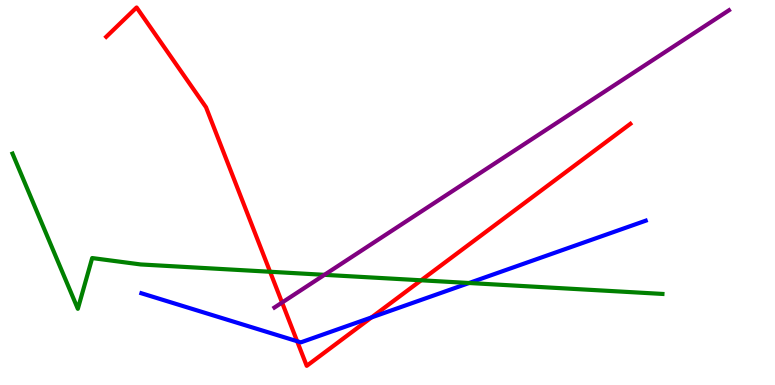[{'lines': ['blue', 'red'], 'intersections': [{'x': 3.83, 'y': 1.14}, {'x': 4.79, 'y': 1.75}]}, {'lines': ['green', 'red'], 'intersections': [{'x': 3.48, 'y': 2.94}, {'x': 5.43, 'y': 2.72}]}, {'lines': ['purple', 'red'], 'intersections': [{'x': 3.64, 'y': 2.14}]}, {'lines': ['blue', 'green'], 'intersections': [{'x': 6.05, 'y': 2.65}]}, {'lines': ['blue', 'purple'], 'intersections': []}, {'lines': ['green', 'purple'], 'intersections': [{'x': 4.19, 'y': 2.86}]}]